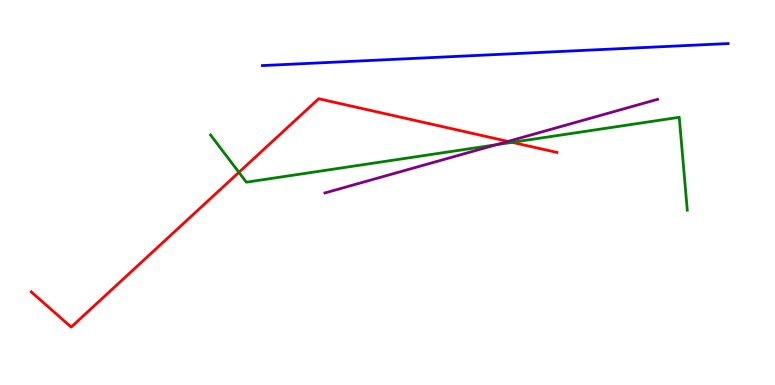[{'lines': ['blue', 'red'], 'intersections': []}, {'lines': ['green', 'red'], 'intersections': [{'x': 3.08, 'y': 5.52}, {'x': 6.61, 'y': 6.3}]}, {'lines': ['purple', 'red'], 'intersections': [{'x': 6.56, 'y': 6.33}]}, {'lines': ['blue', 'green'], 'intersections': []}, {'lines': ['blue', 'purple'], 'intersections': []}, {'lines': ['green', 'purple'], 'intersections': [{'x': 6.4, 'y': 6.24}]}]